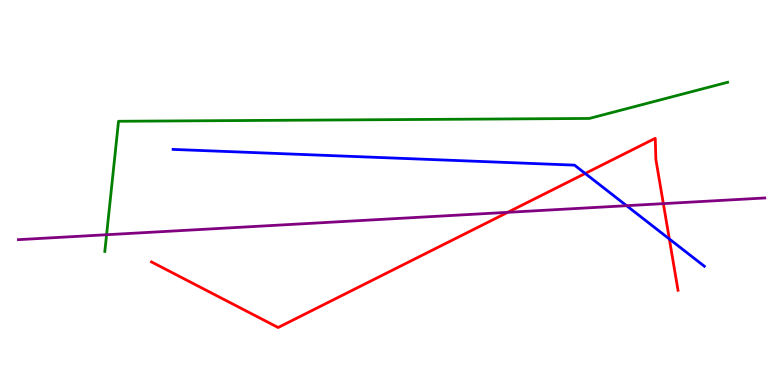[{'lines': ['blue', 'red'], 'intersections': [{'x': 7.55, 'y': 5.49}, {'x': 8.64, 'y': 3.79}]}, {'lines': ['green', 'red'], 'intersections': []}, {'lines': ['purple', 'red'], 'intersections': [{'x': 6.55, 'y': 4.49}, {'x': 8.56, 'y': 4.71}]}, {'lines': ['blue', 'green'], 'intersections': []}, {'lines': ['blue', 'purple'], 'intersections': [{'x': 8.08, 'y': 4.66}]}, {'lines': ['green', 'purple'], 'intersections': [{'x': 1.38, 'y': 3.9}]}]